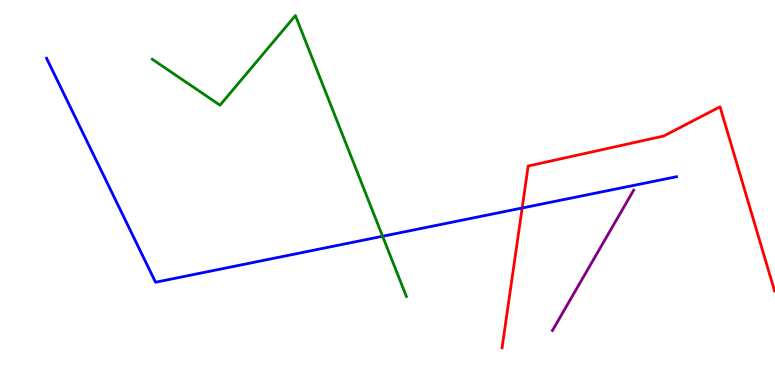[{'lines': ['blue', 'red'], 'intersections': [{'x': 6.74, 'y': 4.6}]}, {'lines': ['green', 'red'], 'intersections': []}, {'lines': ['purple', 'red'], 'intersections': []}, {'lines': ['blue', 'green'], 'intersections': [{'x': 4.94, 'y': 3.86}]}, {'lines': ['blue', 'purple'], 'intersections': []}, {'lines': ['green', 'purple'], 'intersections': []}]